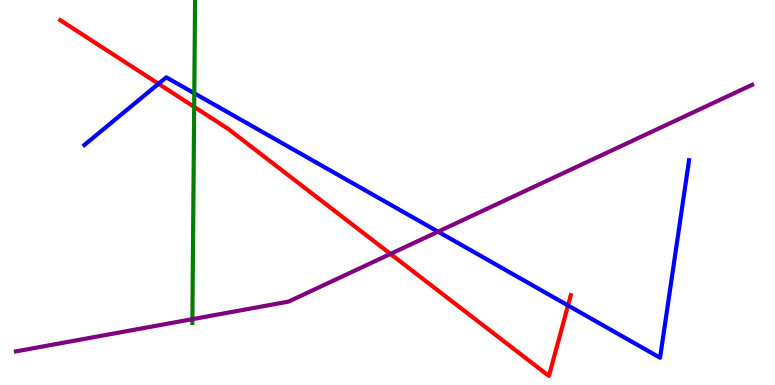[{'lines': ['blue', 'red'], 'intersections': [{'x': 2.05, 'y': 7.82}, {'x': 7.33, 'y': 2.07}]}, {'lines': ['green', 'red'], 'intersections': [{'x': 2.51, 'y': 7.22}]}, {'lines': ['purple', 'red'], 'intersections': [{'x': 5.04, 'y': 3.4}]}, {'lines': ['blue', 'green'], 'intersections': [{'x': 2.51, 'y': 7.58}]}, {'lines': ['blue', 'purple'], 'intersections': [{'x': 5.65, 'y': 3.98}]}, {'lines': ['green', 'purple'], 'intersections': [{'x': 2.48, 'y': 1.71}]}]